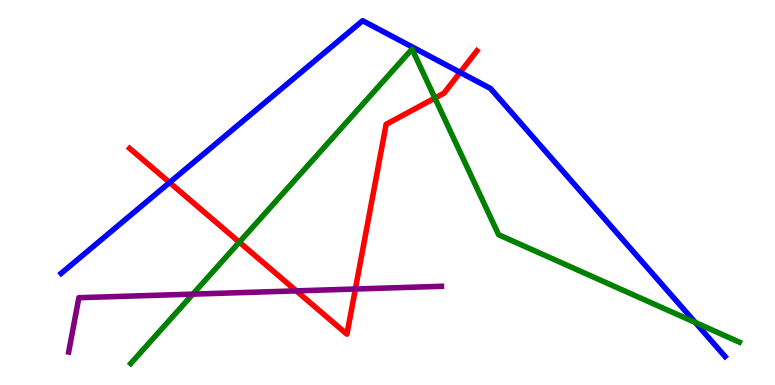[{'lines': ['blue', 'red'], 'intersections': [{'x': 2.19, 'y': 5.26}, {'x': 5.94, 'y': 8.12}]}, {'lines': ['green', 'red'], 'intersections': [{'x': 3.09, 'y': 3.71}, {'x': 5.61, 'y': 7.45}]}, {'lines': ['purple', 'red'], 'intersections': [{'x': 3.82, 'y': 2.44}, {'x': 4.59, 'y': 2.49}]}, {'lines': ['blue', 'green'], 'intersections': [{'x': 8.97, 'y': 1.62}]}, {'lines': ['blue', 'purple'], 'intersections': []}, {'lines': ['green', 'purple'], 'intersections': [{'x': 2.49, 'y': 2.36}]}]